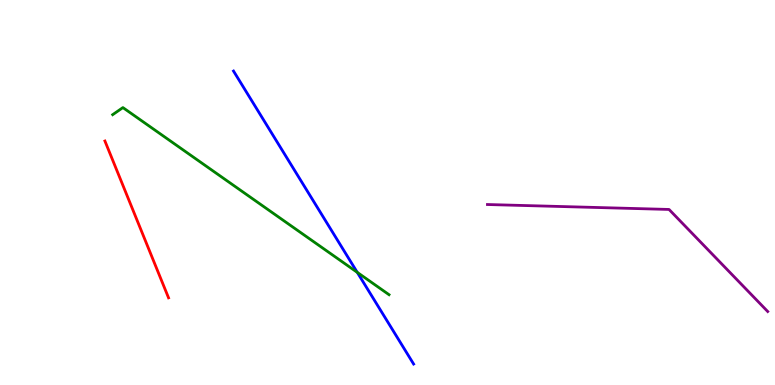[{'lines': ['blue', 'red'], 'intersections': []}, {'lines': ['green', 'red'], 'intersections': []}, {'lines': ['purple', 'red'], 'intersections': []}, {'lines': ['blue', 'green'], 'intersections': [{'x': 4.61, 'y': 2.93}]}, {'lines': ['blue', 'purple'], 'intersections': []}, {'lines': ['green', 'purple'], 'intersections': []}]